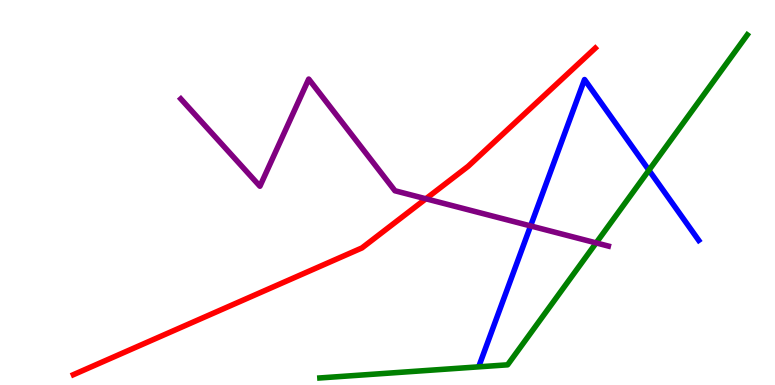[{'lines': ['blue', 'red'], 'intersections': []}, {'lines': ['green', 'red'], 'intersections': []}, {'lines': ['purple', 'red'], 'intersections': [{'x': 5.5, 'y': 4.84}]}, {'lines': ['blue', 'green'], 'intersections': [{'x': 8.37, 'y': 5.58}]}, {'lines': ['blue', 'purple'], 'intersections': [{'x': 6.85, 'y': 4.13}]}, {'lines': ['green', 'purple'], 'intersections': [{'x': 7.69, 'y': 3.69}]}]